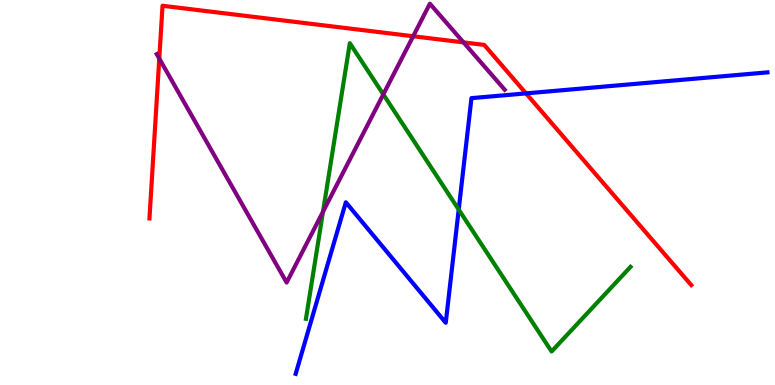[{'lines': ['blue', 'red'], 'intersections': [{'x': 6.79, 'y': 7.57}]}, {'lines': ['green', 'red'], 'intersections': []}, {'lines': ['purple', 'red'], 'intersections': [{'x': 2.06, 'y': 8.48}, {'x': 5.33, 'y': 9.06}, {'x': 5.98, 'y': 8.9}]}, {'lines': ['blue', 'green'], 'intersections': [{'x': 5.92, 'y': 4.56}]}, {'lines': ['blue', 'purple'], 'intersections': []}, {'lines': ['green', 'purple'], 'intersections': [{'x': 4.17, 'y': 4.5}, {'x': 4.95, 'y': 7.55}]}]